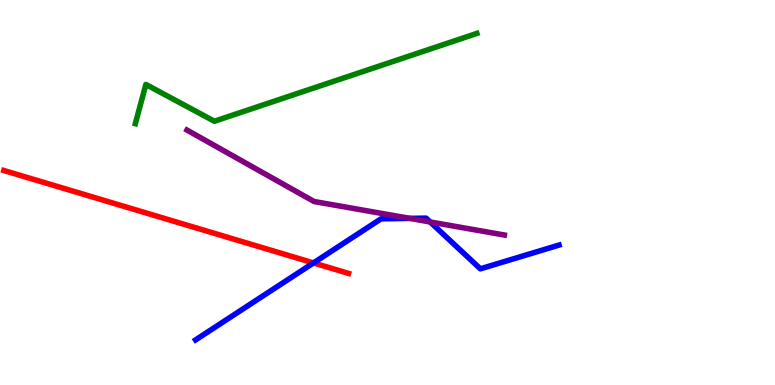[{'lines': ['blue', 'red'], 'intersections': [{'x': 4.04, 'y': 3.17}]}, {'lines': ['green', 'red'], 'intersections': []}, {'lines': ['purple', 'red'], 'intersections': []}, {'lines': ['blue', 'green'], 'intersections': []}, {'lines': ['blue', 'purple'], 'intersections': [{'x': 5.29, 'y': 4.33}, {'x': 5.55, 'y': 4.23}]}, {'lines': ['green', 'purple'], 'intersections': []}]